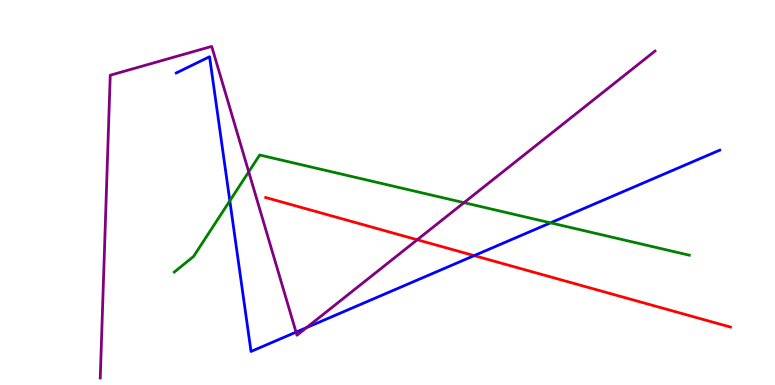[{'lines': ['blue', 'red'], 'intersections': [{'x': 6.12, 'y': 3.36}]}, {'lines': ['green', 'red'], 'intersections': []}, {'lines': ['purple', 'red'], 'intersections': [{'x': 5.38, 'y': 3.77}]}, {'lines': ['blue', 'green'], 'intersections': [{'x': 2.97, 'y': 4.78}, {'x': 7.1, 'y': 4.21}]}, {'lines': ['blue', 'purple'], 'intersections': [{'x': 3.82, 'y': 1.37}, {'x': 3.96, 'y': 1.49}]}, {'lines': ['green', 'purple'], 'intersections': [{'x': 3.21, 'y': 5.54}, {'x': 5.99, 'y': 4.74}]}]